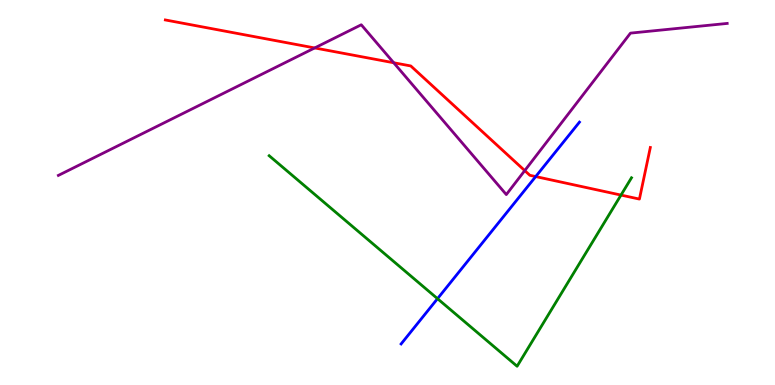[{'lines': ['blue', 'red'], 'intersections': [{'x': 6.91, 'y': 5.41}]}, {'lines': ['green', 'red'], 'intersections': [{'x': 8.01, 'y': 4.93}]}, {'lines': ['purple', 'red'], 'intersections': [{'x': 4.06, 'y': 8.75}, {'x': 5.08, 'y': 8.37}, {'x': 6.77, 'y': 5.57}]}, {'lines': ['blue', 'green'], 'intersections': [{'x': 5.65, 'y': 2.24}]}, {'lines': ['blue', 'purple'], 'intersections': []}, {'lines': ['green', 'purple'], 'intersections': []}]